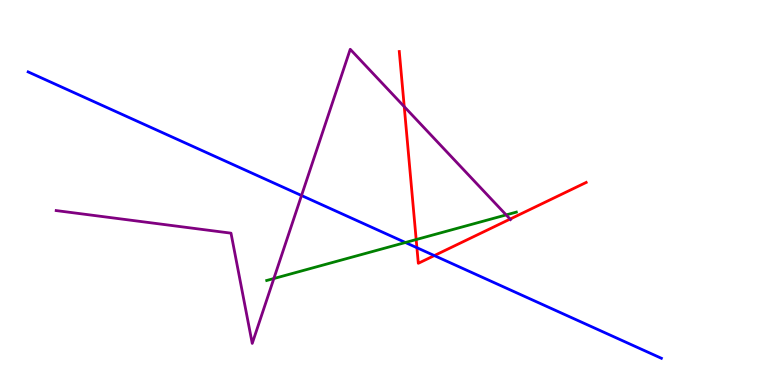[{'lines': ['blue', 'red'], 'intersections': [{'x': 5.38, 'y': 3.57}, {'x': 5.6, 'y': 3.36}]}, {'lines': ['green', 'red'], 'intersections': [{'x': 5.37, 'y': 3.78}]}, {'lines': ['purple', 'red'], 'intersections': [{'x': 5.22, 'y': 7.23}, {'x': 6.58, 'y': 4.31}]}, {'lines': ['blue', 'green'], 'intersections': [{'x': 5.23, 'y': 3.7}]}, {'lines': ['blue', 'purple'], 'intersections': [{'x': 3.89, 'y': 4.92}]}, {'lines': ['green', 'purple'], 'intersections': [{'x': 3.53, 'y': 2.77}, {'x': 6.53, 'y': 4.42}]}]